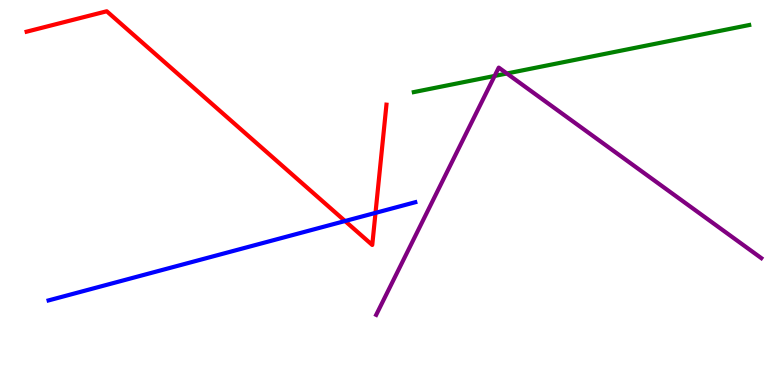[{'lines': ['blue', 'red'], 'intersections': [{'x': 4.45, 'y': 4.26}, {'x': 4.85, 'y': 4.47}]}, {'lines': ['green', 'red'], 'intersections': []}, {'lines': ['purple', 'red'], 'intersections': []}, {'lines': ['blue', 'green'], 'intersections': []}, {'lines': ['blue', 'purple'], 'intersections': []}, {'lines': ['green', 'purple'], 'intersections': [{'x': 6.38, 'y': 8.03}, {'x': 6.54, 'y': 8.09}]}]